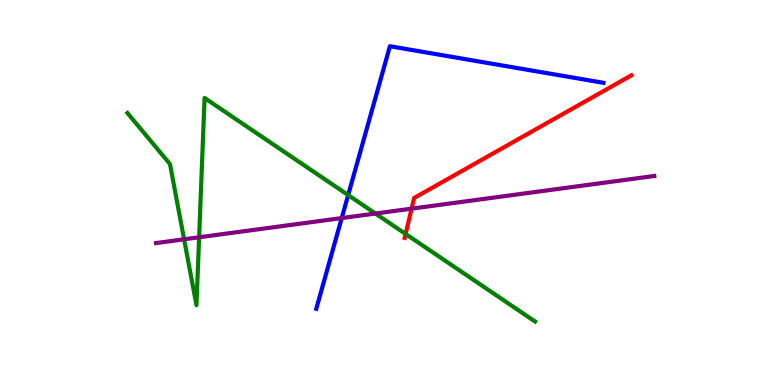[{'lines': ['blue', 'red'], 'intersections': []}, {'lines': ['green', 'red'], 'intersections': [{'x': 5.23, 'y': 3.92}]}, {'lines': ['purple', 'red'], 'intersections': [{'x': 5.31, 'y': 4.58}]}, {'lines': ['blue', 'green'], 'intersections': [{'x': 4.49, 'y': 4.93}]}, {'lines': ['blue', 'purple'], 'intersections': [{'x': 4.41, 'y': 4.34}]}, {'lines': ['green', 'purple'], 'intersections': [{'x': 2.38, 'y': 3.78}, {'x': 2.57, 'y': 3.84}, {'x': 4.84, 'y': 4.45}]}]